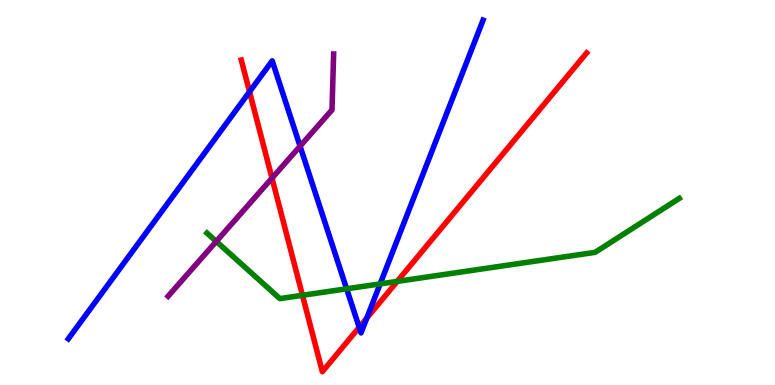[{'lines': ['blue', 'red'], 'intersections': [{'x': 3.22, 'y': 7.62}, {'x': 4.63, 'y': 1.5}, {'x': 4.73, 'y': 1.74}]}, {'lines': ['green', 'red'], 'intersections': [{'x': 3.9, 'y': 2.33}, {'x': 5.13, 'y': 2.69}]}, {'lines': ['purple', 'red'], 'intersections': [{'x': 3.51, 'y': 5.37}]}, {'lines': ['blue', 'green'], 'intersections': [{'x': 4.47, 'y': 2.5}, {'x': 4.91, 'y': 2.63}]}, {'lines': ['blue', 'purple'], 'intersections': [{'x': 3.87, 'y': 6.2}]}, {'lines': ['green', 'purple'], 'intersections': [{'x': 2.79, 'y': 3.73}]}]